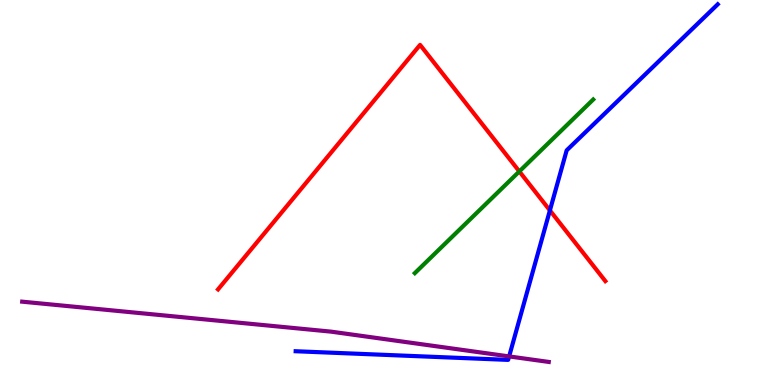[{'lines': ['blue', 'red'], 'intersections': [{'x': 7.1, 'y': 4.53}]}, {'lines': ['green', 'red'], 'intersections': [{'x': 6.7, 'y': 5.55}]}, {'lines': ['purple', 'red'], 'intersections': []}, {'lines': ['blue', 'green'], 'intersections': []}, {'lines': ['blue', 'purple'], 'intersections': [{'x': 6.57, 'y': 0.742}]}, {'lines': ['green', 'purple'], 'intersections': []}]